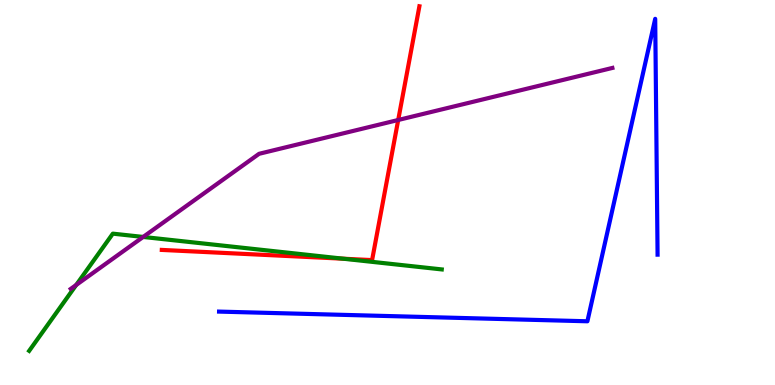[{'lines': ['blue', 'red'], 'intersections': []}, {'lines': ['green', 'red'], 'intersections': [{'x': 4.43, 'y': 3.28}]}, {'lines': ['purple', 'red'], 'intersections': [{'x': 5.14, 'y': 6.88}]}, {'lines': ['blue', 'green'], 'intersections': []}, {'lines': ['blue', 'purple'], 'intersections': []}, {'lines': ['green', 'purple'], 'intersections': [{'x': 0.983, 'y': 2.6}, {'x': 1.85, 'y': 3.85}]}]